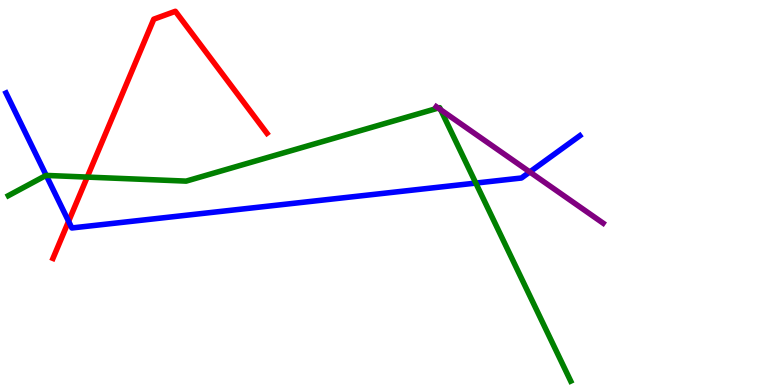[{'lines': ['blue', 'red'], 'intersections': [{'x': 0.885, 'y': 4.25}]}, {'lines': ['green', 'red'], 'intersections': [{'x': 1.13, 'y': 5.4}]}, {'lines': ['purple', 'red'], 'intersections': []}, {'lines': ['blue', 'green'], 'intersections': [{'x': 0.596, 'y': 5.44}, {'x': 6.14, 'y': 5.24}]}, {'lines': ['blue', 'purple'], 'intersections': [{'x': 6.84, 'y': 5.53}]}, {'lines': ['green', 'purple'], 'intersections': [{'x': 5.65, 'y': 7.19}, {'x': 5.69, 'y': 7.15}]}]